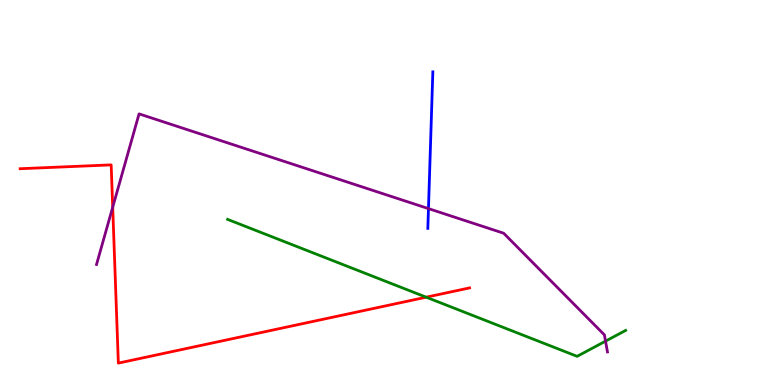[{'lines': ['blue', 'red'], 'intersections': []}, {'lines': ['green', 'red'], 'intersections': [{'x': 5.5, 'y': 2.28}]}, {'lines': ['purple', 'red'], 'intersections': [{'x': 1.45, 'y': 4.62}]}, {'lines': ['blue', 'green'], 'intersections': []}, {'lines': ['blue', 'purple'], 'intersections': [{'x': 5.53, 'y': 4.58}]}, {'lines': ['green', 'purple'], 'intersections': [{'x': 7.81, 'y': 1.14}]}]